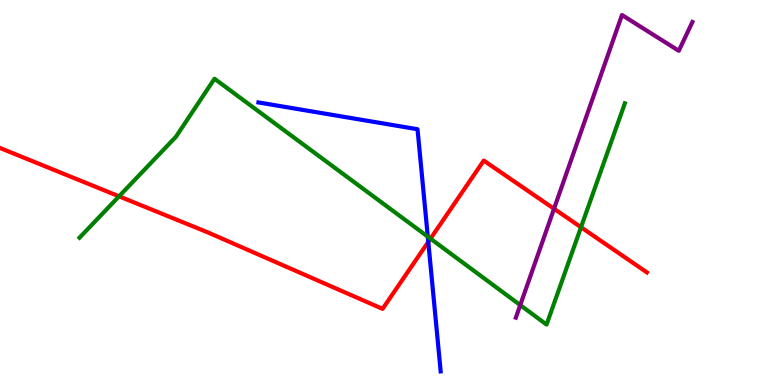[{'lines': ['blue', 'red'], 'intersections': [{'x': 5.53, 'y': 3.72}]}, {'lines': ['green', 'red'], 'intersections': [{'x': 1.54, 'y': 4.9}, {'x': 5.55, 'y': 3.8}, {'x': 7.5, 'y': 4.1}]}, {'lines': ['purple', 'red'], 'intersections': [{'x': 7.15, 'y': 4.58}]}, {'lines': ['blue', 'green'], 'intersections': [{'x': 5.52, 'y': 3.85}]}, {'lines': ['blue', 'purple'], 'intersections': []}, {'lines': ['green', 'purple'], 'intersections': [{'x': 6.71, 'y': 2.08}]}]